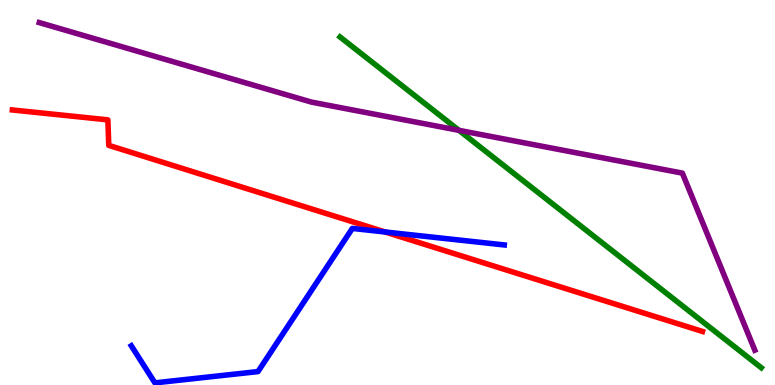[{'lines': ['blue', 'red'], 'intersections': [{'x': 4.97, 'y': 3.97}]}, {'lines': ['green', 'red'], 'intersections': []}, {'lines': ['purple', 'red'], 'intersections': []}, {'lines': ['blue', 'green'], 'intersections': []}, {'lines': ['blue', 'purple'], 'intersections': []}, {'lines': ['green', 'purple'], 'intersections': [{'x': 5.92, 'y': 6.61}]}]